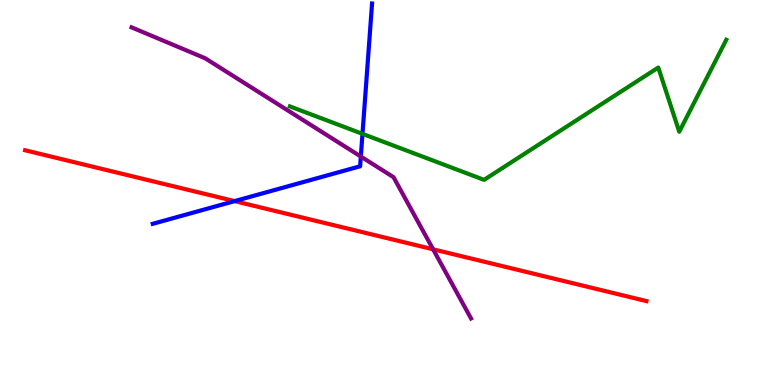[{'lines': ['blue', 'red'], 'intersections': [{'x': 3.03, 'y': 4.78}]}, {'lines': ['green', 'red'], 'intersections': []}, {'lines': ['purple', 'red'], 'intersections': [{'x': 5.59, 'y': 3.52}]}, {'lines': ['blue', 'green'], 'intersections': [{'x': 4.68, 'y': 6.52}]}, {'lines': ['blue', 'purple'], 'intersections': [{'x': 4.66, 'y': 5.93}]}, {'lines': ['green', 'purple'], 'intersections': []}]